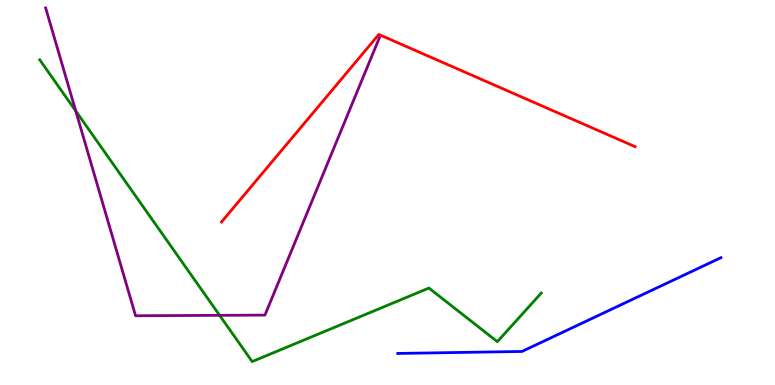[{'lines': ['blue', 'red'], 'intersections': []}, {'lines': ['green', 'red'], 'intersections': []}, {'lines': ['purple', 'red'], 'intersections': []}, {'lines': ['blue', 'green'], 'intersections': []}, {'lines': ['blue', 'purple'], 'intersections': []}, {'lines': ['green', 'purple'], 'intersections': [{'x': 0.977, 'y': 7.12}, {'x': 2.83, 'y': 1.81}]}]